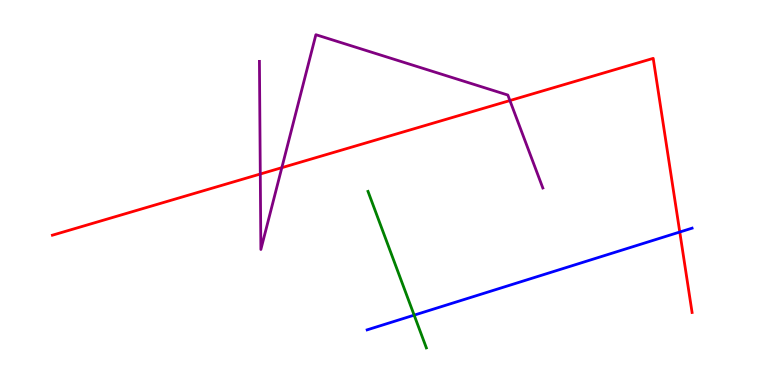[{'lines': ['blue', 'red'], 'intersections': [{'x': 8.77, 'y': 3.97}]}, {'lines': ['green', 'red'], 'intersections': []}, {'lines': ['purple', 'red'], 'intersections': [{'x': 3.36, 'y': 5.48}, {'x': 3.64, 'y': 5.64}, {'x': 6.58, 'y': 7.39}]}, {'lines': ['blue', 'green'], 'intersections': [{'x': 5.34, 'y': 1.81}]}, {'lines': ['blue', 'purple'], 'intersections': []}, {'lines': ['green', 'purple'], 'intersections': []}]